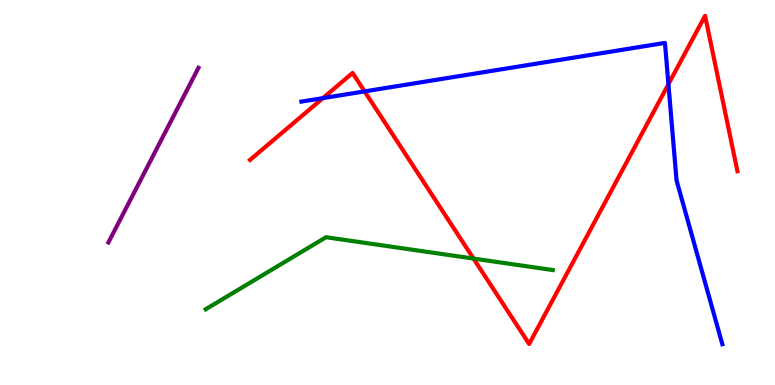[{'lines': ['blue', 'red'], 'intersections': [{'x': 4.17, 'y': 7.45}, {'x': 4.7, 'y': 7.63}, {'x': 8.62, 'y': 7.81}]}, {'lines': ['green', 'red'], 'intersections': [{'x': 6.11, 'y': 3.28}]}, {'lines': ['purple', 'red'], 'intersections': []}, {'lines': ['blue', 'green'], 'intersections': []}, {'lines': ['blue', 'purple'], 'intersections': []}, {'lines': ['green', 'purple'], 'intersections': []}]